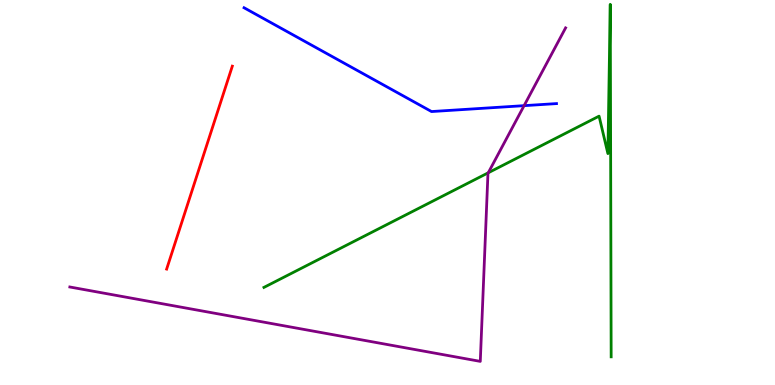[{'lines': ['blue', 'red'], 'intersections': []}, {'lines': ['green', 'red'], 'intersections': []}, {'lines': ['purple', 'red'], 'intersections': []}, {'lines': ['blue', 'green'], 'intersections': []}, {'lines': ['blue', 'purple'], 'intersections': [{'x': 6.76, 'y': 7.26}]}, {'lines': ['green', 'purple'], 'intersections': [{'x': 6.3, 'y': 5.51}]}]